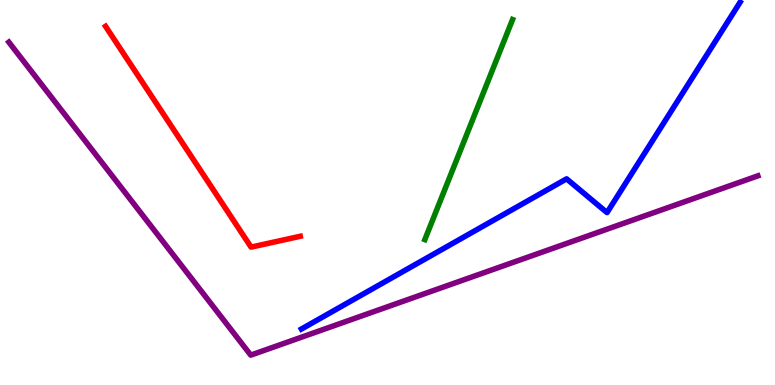[{'lines': ['blue', 'red'], 'intersections': []}, {'lines': ['green', 'red'], 'intersections': []}, {'lines': ['purple', 'red'], 'intersections': []}, {'lines': ['blue', 'green'], 'intersections': []}, {'lines': ['blue', 'purple'], 'intersections': []}, {'lines': ['green', 'purple'], 'intersections': []}]